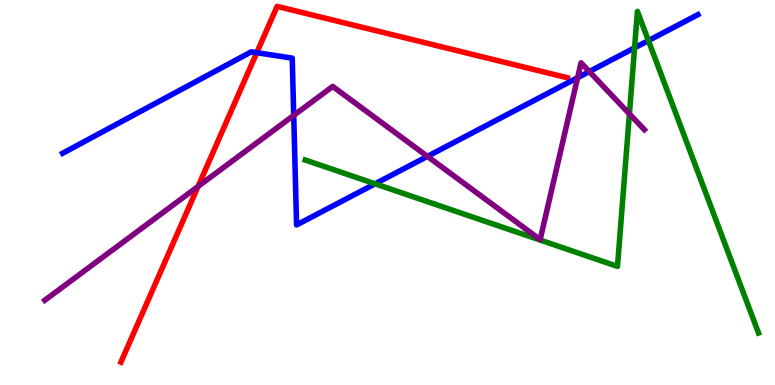[{'lines': ['blue', 'red'], 'intersections': [{'x': 3.31, 'y': 8.63}]}, {'lines': ['green', 'red'], 'intersections': []}, {'lines': ['purple', 'red'], 'intersections': [{'x': 2.56, 'y': 5.16}]}, {'lines': ['blue', 'green'], 'intersections': [{'x': 4.84, 'y': 5.23}, {'x': 8.19, 'y': 8.76}, {'x': 8.37, 'y': 8.95}]}, {'lines': ['blue', 'purple'], 'intersections': [{'x': 3.79, 'y': 7.0}, {'x': 5.52, 'y': 5.94}, {'x': 7.45, 'y': 7.98}, {'x': 7.6, 'y': 8.14}]}, {'lines': ['green', 'purple'], 'intersections': [{'x': 8.12, 'y': 7.04}]}]